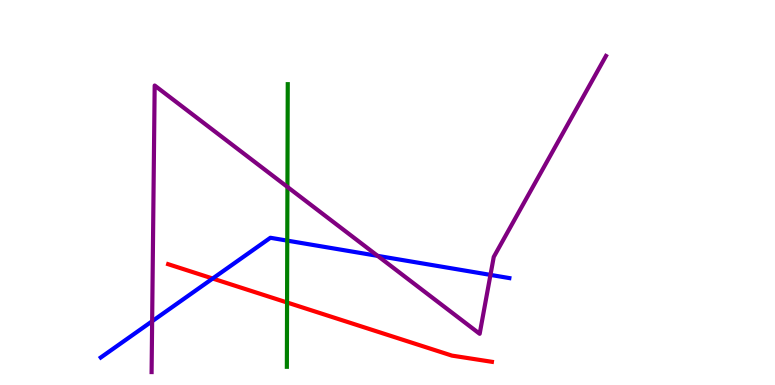[{'lines': ['blue', 'red'], 'intersections': [{'x': 2.74, 'y': 2.77}]}, {'lines': ['green', 'red'], 'intersections': [{'x': 3.7, 'y': 2.14}]}, {'lines': ['purple', 'red'], 'intersections': []}, {'lines': ['blue', 'green'], 'intersections': [{'x': 3.71, 'y': 3.75}]}, {'lines': ['blue', 'purple'], 'intersections': [{'x': 1.96, 'y': 1.66}, {'x': 4.87, 'y': 3.35}, {'x': 6.33, 'y': 2.86}]}, {'lines': ['green', 'purple'], 'intersections': [{'x': 3.71, 'y': 5.14}]}]